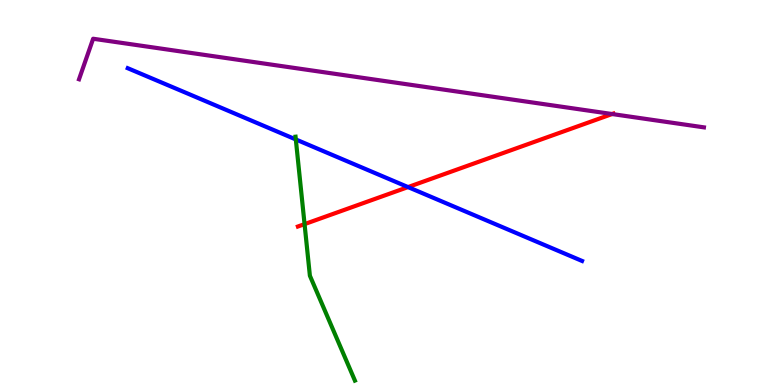[{'lines': ['blue', 'red'], 'intersections': [{'x': 5.27, 'y': 5.14}]}, {'lines': ['green', 'red'], 'intersections': [{'x': 3.93, 'y': 4.18}]}, {'lines': ['purple', 'red'], 'intersections': [{'x': 7.9, 'y': 7.04}]}, {'lines': ['blue', 'green'], 'intersections': [{'x': 3.82, 'y': 6.38}]}, {'lines': ['blue', 'purple'], 'intersections': []}, {'lines': ['green', 'purple'], 'intersections': []}]